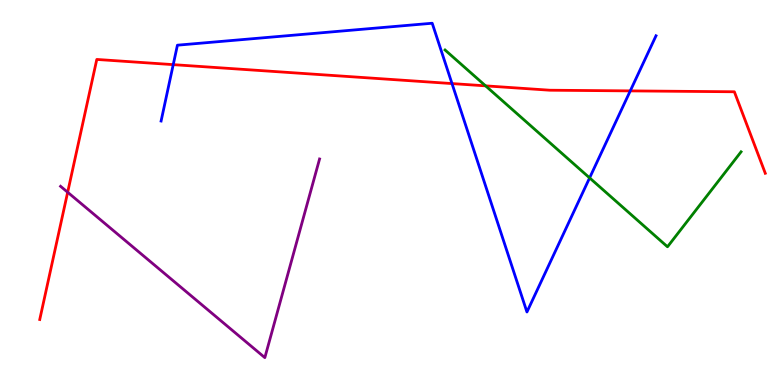[{'lines': ['blue', 'red'], 'intersections': [{'x': 2.24, 'y': 8.32}, {'x': 5.83, 'y': 7.83}, {'x': 8.13, 'y': 7.64}]}, {'lines': ['green', 'red'], 'intersections': [{'x': 6.27, 'y': 7.77}]}, {'lines': ['purple', 'red'], 'intersections': [{'x': 0.873, 'y': 5.01}]}, {'lines': ['blue', 'green'], 'intersections': [{'x': 7.61, 'y': 5.38}]}, {'lines': ['blue', 'purple'], 'intersections': []}, {'lines': ['green', 'purple'], 'intersections': []}]